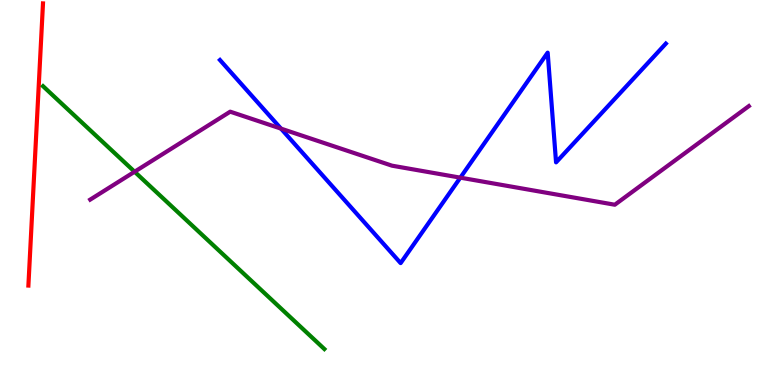[{'lines': ['blue', 'red'], 'intersections': []}, {'lines': ['green', 'red'], 'intersections': []}, {'lines': ['purple', 'red'], 'intersections': []}, {'lines': ['blue', 'green'], 'intersections': []}, {'lines': ['blue', 'purple'], 'intersections': [{'x': 3.63, 'y': 6.66}, {'x': 5.94, 'y': 5.39}]}, {'lines': ['green', 'purple'], 'intersections': [{'x': 1.74, 'y': 5.54}]}]